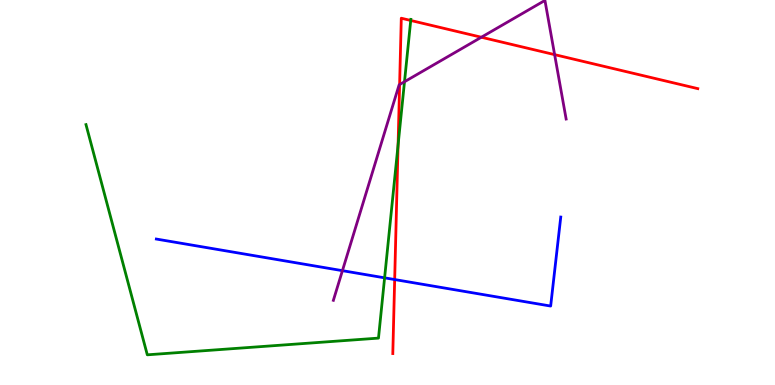[{'lines': ['blue', 'red'], 'intersections': [{'x': 5.09, 'y': 2.74}]}, {'lines': ['green', 'red'], 'intersections': [{'x': 5.14, 'y': 6.23}, {'x': 5.3, 'y': 9.47}]}, {'lines': ['purple', 'red'], 'intersections': [{'x': 5.16, 'y': 7.8}, {'x': 6.21, 'y': 9.03}, {'x': 7.16, 'y': 8.58}]}, {'lines': ['blue', 'green'], 'intersections': [{'x': 4.96, 'y': 2.78}]}, {'lines': ['blue', 'purple'], 'intersections': [{'x': 4.42, 'y': 2.97}]}, {'lines': ['green', 'purple'], 'intersections': [{'x': 5.22, 'y': 7.88}]}]